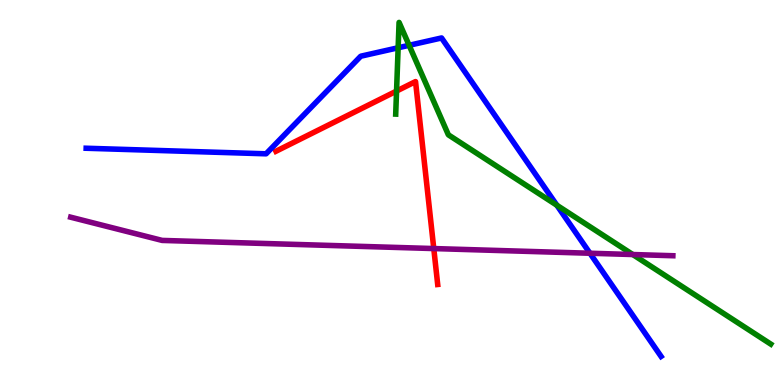[{'lines': ['blue', 'red'], 'intersections': []}, {'lines': ['green', 'red'], 'intersections': [{'x': 5.12, 'y': 7.63}]}, {'lines': ['purple', 'red'], 'intersections': [{'x': 5.6, 'y': 3.54}]}, {'lines': ['blue', 'green'], 'intersections': [{'x': 5.14, 'y': 8.76}, {'x': 5.28, 'y': 8.82}, {'x': 7.19, 'y': 4.67}]}, {'lines': ['blue', 'purple'], 'intersections': [{'x': 7.61, 'y': 3.42}]}, {'lines': ['green', 'purple'], 'intersections': [{'x': 8.16, 'y': 3.39}]}]